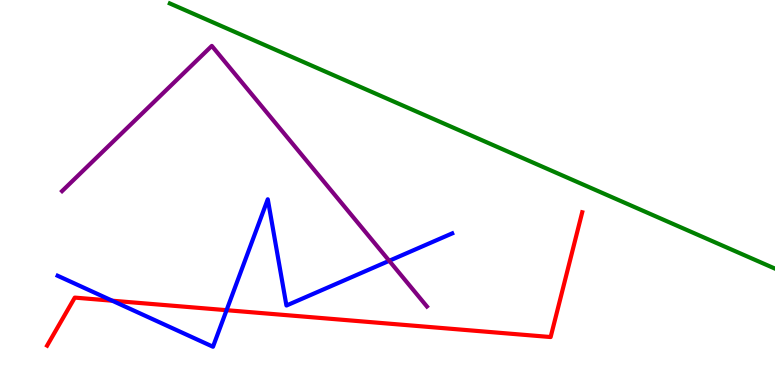[{'lines': ['blue', 'red'], 'intersections': [{'x': 1.45, 'y': 2.19}, {'x': 2.92, 'y': 1.94}]}, {'lines': ['green', 'red'], 'intersections': []}, {'lines': ['purple', 'red'], 'intersections': []}, {'lines': ['blue', 'green'], 'intersections': []}, {'lines': ['blue', 'purple'], 'intersections': [{'x': 5.02, 'y': 3.23}]}, {'lines': ['green', 'purple'], 'intersections': []}]